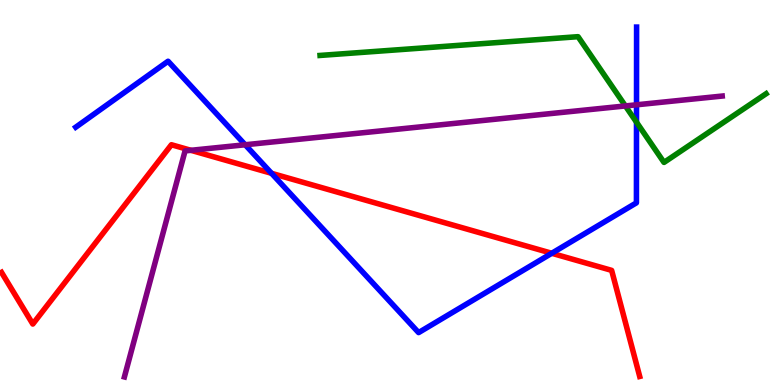[{'lines': ['blue', 'red'], 'intersections': [{'x': 3.5, 'y': 5.5}, {'x': 7.12, 'y': 3.42}]}, {'lines': ['green', 'red'], 'intersections': []}, {'lines': ['purple', 'red'], 'intersections': [{'x': 2.46, 'y': 6.1}]}, {'lines': ['blue', 'green'], 'intersections': [{'x': 8.21, 'y': 6.83}]}, {'lines': ['blue', 'purple'], 'intersections': [{'x': 3.16, 'y': 6.24}, {'x': 8.21, 'y': 7.28}]}, {'lines': ['green', 'purple'], 'intersections': [{'x': 8.07, 'y': 7.25}]}]